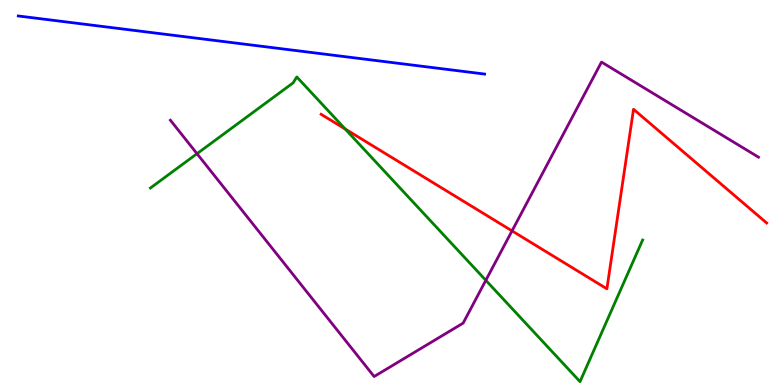[{'lines': ['blue', 'red'], 'intersections': []}, {'lines': ['green', 'red'], 'intersections': [{'x': 4.45, 'y': 6.65}]}, {'lines': ['purple', 'red'], 'intersections': [{'x': 6.61, 'y': 4.0}]}, {'lines': ['blue', 'green'], 'intersections': []}, {'lines': ['blue', 'purple'], 'intersections': []}, {'lines': ['green', 'purple'], 'intersections': [{'x': 2.54, 'y': 6.01}, {'x': 6.27, 'y': 2.72}]}]